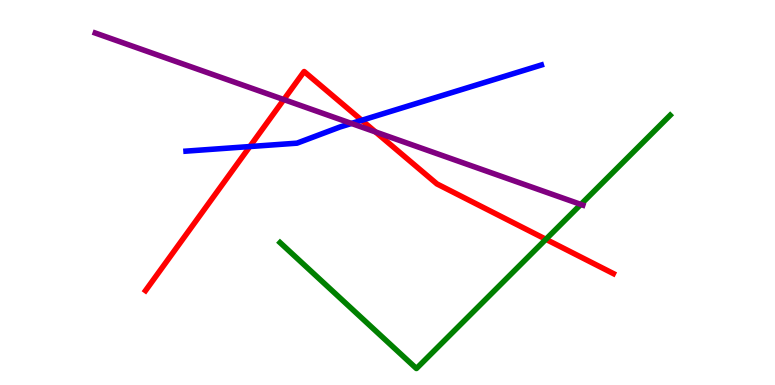[{'lines': ['blue', 'red'], 'intersections': [{'x': 3.22, 'y': 6.19}, {'x': 4.67, 'y': 6.88}]}, {'lines': ['green', 'red'], 'intersections': [{'x': 7.04, 'y': 3.78}]}, {'lines': ['purple', 'red'], 'intersections': [{'x': 3.66, 'y': 7.41}, {'x': 4.85, 'y': 6.57}]}, {'lines': ['blue', 'green'], 'intersections': []}, {'lines': ['blue', 'purple'], 'intersections': [{'x': 4.54, 'y': 6.79}]}, {'lines': ['green', 'purple'], 'intersections': [{'x': 7.49, 'y': 4.69}]}]